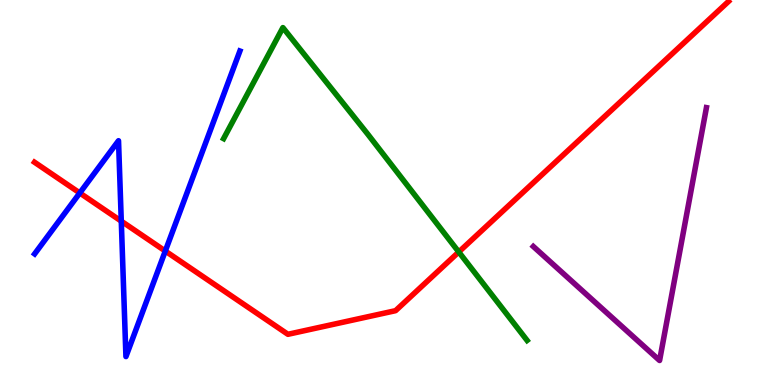[{'lines': ['blue', 'red'], 'intersections': [{'x': 1.03, 'y': 4.99}, {'x': 1.56, 'y': 4.26}, {'x': 2.13, 'y': 3.48}]}, {'lines': ['green', 'red'], 'intersections': [{'x': 5.92, 'y': 3.46}]}, {'lines': ['purple', 'red'], 'intersections': []}, {'lines': ['blue', 'green'], 'intersections': []}, {'lines': ['blue', 'purple'], 'intersections': []}, {'lines': ['green', 'purple'], 'intersections': []}]